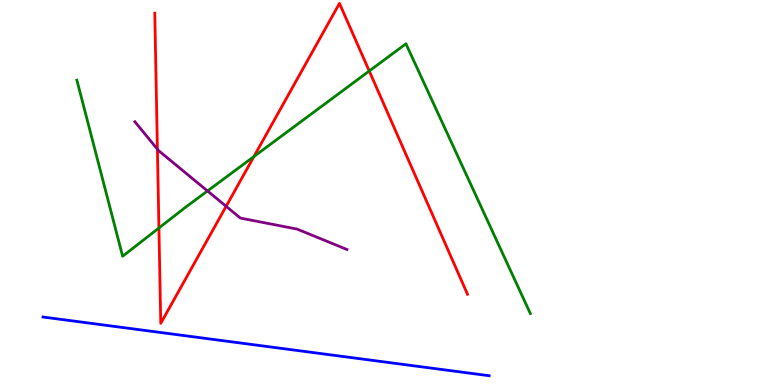[{'lines': ['blue', 'red'], 'intersections': []}, {'lines': ['green', 'red'], 'intersections': [{'x': 2.05, 'y': 4.08}, {'x': 3.28, 'y': 5.93}, {'x': 4.76, 'y': 8.16}]}, {'lines': ['purple', 'red'], 'intersections': [{'x': 2.03, 'y': 6.12}, {'x': 2.92, 'y': 4.64}]}, {'lines': ['blue', 'green'], 'intersections': []}, {'lines': ['blue', 'purple'], 'intersections': []}, {'lines': ['green', 'purple'], 'intersections': [{'x': 2.68, 'y': 5.04}]}]